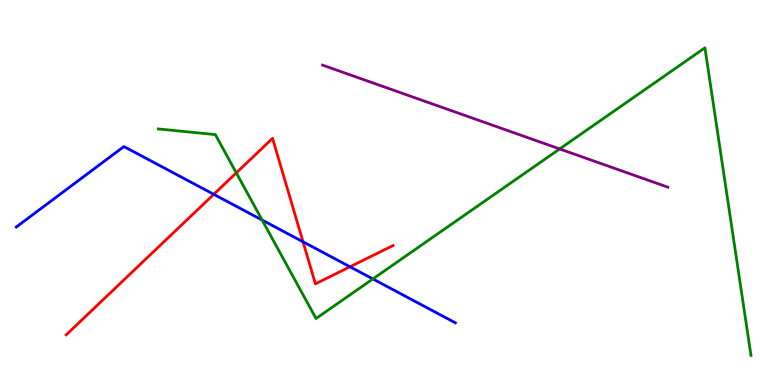[{'lines': ['blue', 'red'], 'intersections': [{'x': 2.76, 'y': 4.95}, {'x': 3.91, 'y': 3.72}, {'x': 4.52, 'y': 3.07}]}, {'lines': ['green', 'red'], 'intersections': [{'x': 3.05, 'y': 5.51}]}, {'lines': ['purple', 'red'], 'intersections': []}, {'lines': ['blue', 'green'], 'intersections': [{'x': 3.38, 'y': 4.28}, {'x': 4.81, 'y': 2.75}]}, {'lines': ['blue', 'purple'], 'intersections': []}, {'lines': ['green', 'purple'], 'intersections': [{'x': 7.22, 'y': 6.13}]}]